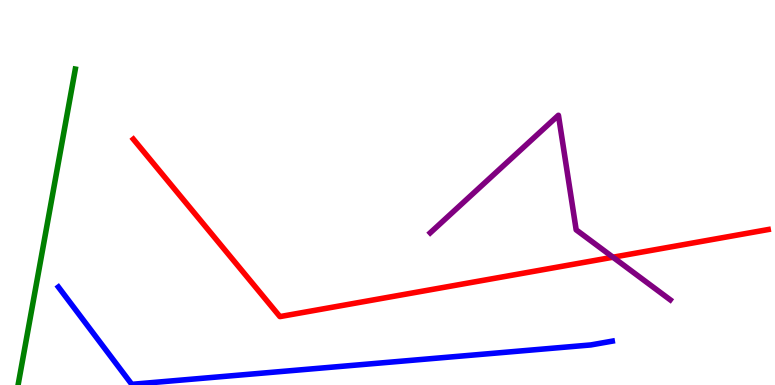[{'lines': ['blue', 'red'], 'intersections': []}, {'lines': ['green', 'red'], 'intersections': []}, {'lines': ['purple', 'red'], 'intersections': [{'x': 7.91, 'y': 3.32}]}, {'lines': ['blue', 'green'], 'intersections': []}, {'lines': ['blue', 'purple'], 'intersections': []}, {'lines': ['green', 'purple'], 'intersections': []}]